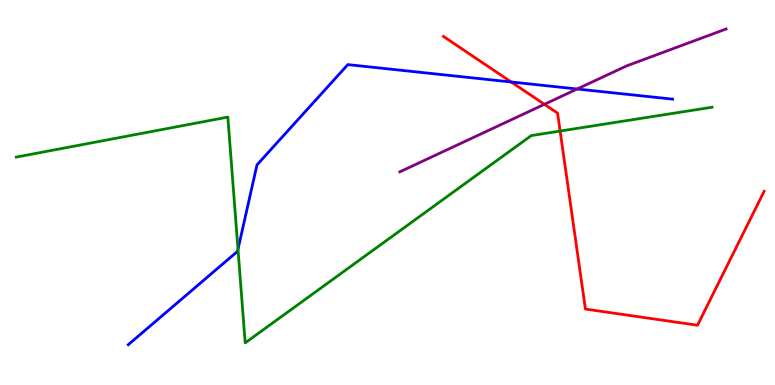[{'lines': ['blue', 'red'], 'intersections': [{'x': 6.6, 'y': 7.87}]}, {'lines': ['green', 'red'], 'intersections': [{'x': 7.23, 'y': 6.6}]}, {'lines': ['purple', 'red'], 'intersections': [{'x': 7.02, 'y': 7.29}]}, {'lines': ['blue', 'green'], 'intersections': [{'x': 3.07, 'y': 3.53}]}, {'lines': ['blue', 'purple'], 'intersections': [{'x': 7.45, 'y': 7.69}]}, {'lines': ['green', 'purple'], 'intersections': []}]